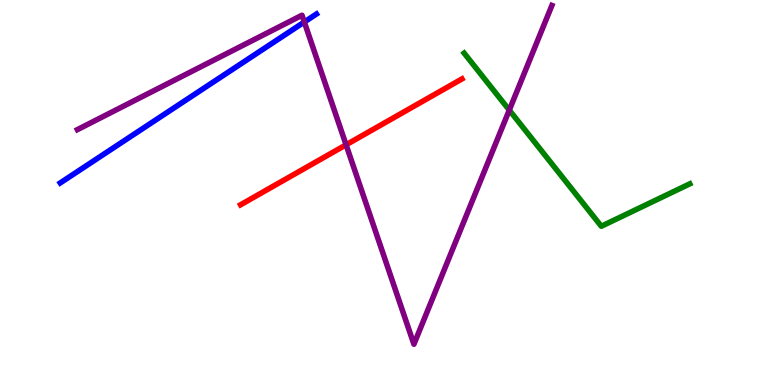[{'lines': ['blue', 'red'], 'intersections': []}, {'lines': ['green', 'red'], 'intersections': []}, {'lines': ['purple', 'red'], 'intersections': [{'x': 4.47, 'y': 6.24}]}, {'lines': ['blue', 'green'], 'intersections': []}, {'lines': ['blue', 'purple'], 'intersections': [{'x': 3.93, 'y': 9.43}]}, {'lines': ['green', 'purple'], 'intersections': [{'x': 6.57, 'y': 7.14}]}]